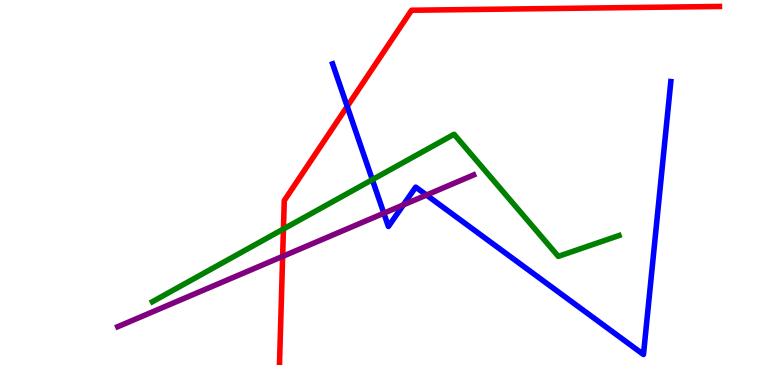[{'lines': ['blue', 'red'], 'intersections': [{'x': 4.48, 'y': 7.24}]}, {'lines': ['green', 'red'], 'intersections': [{'x': 3.66, 'y': 4.05}]}, {'lines': ['purple', 'red'], 'intersections': [{'x': 3.65, 'y': 3.34}]}, {'lines': ['blue', 'green'], 'intersections': [{'x': 4.8, 'y': 5.33}]}, {'lines': ['blue', 'purple'], 'intersections': [{'x': 4.95, 'y': 4.46}, {'x': 5.2, 'y': 4.68}, {'x': 5.5, 'y': 4.93}]}, {'lines': ['green', 'purple'], 'intersections': []}]